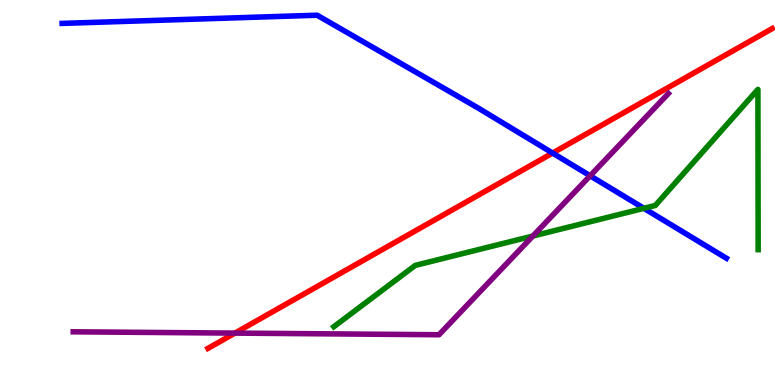[{'lines': ['blue', 'red'], 'intersections': [{'x': 7.13, 'y': 6.02}]}, {'lines': ['green', 'red'], 'intersections': []}, {'lines': ['purple', 'red'], 'intersections': [{'x': 3.03, 'y': 1.35}]}, {'lines': ['blue', 'green'], 'intersections': [{'x': 8.31, 'y': 4.59}]}, {'lines': ['blue', 'purple'], 'intersections': [{'x': 7.61, 'y': 5.43}]}, {'lines': ['green', 'purple'], 'intersections': [{'x': 6.88, 'y': 3.87}]}]